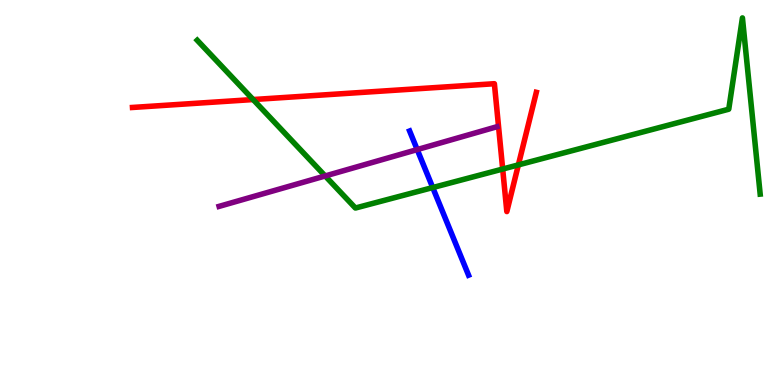[{'lines': ['blue', 'red'], 'intersections': []}, {'lines': ['green', 'red'], 'intersections': [{'x': 3.27, 'y': 7.41}, {'x': 6.49, 'y': 5.61}, {'x': 6.69, 'y': 5.72}]}, {'lines': ['purple', 'red'], 'intersections': []}, {'lines': ['blue', 'green'], 'intersections': [{'x': 5.58, 'y': 5.13}]}, {'lines': ['blue', 'purple'], 'intersections': [{'x': 5.38, 'y': 6.11}]}, {'lines': ['green', 'purple'], 'intersections': [{'x': 4.2, 'y': 5.43}]}]